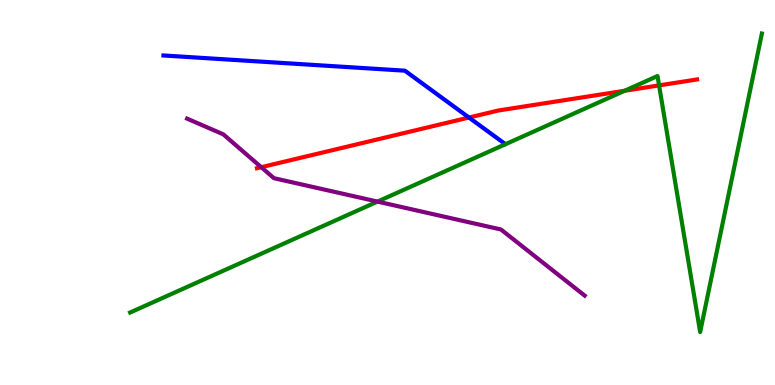[{'lines': ['blue', 'red'], 'intersections': [{'x': 6.05, 'y': 6.95}]}, {'lines': ['green', 'red'], 'intersections': [{'x': 8.06, 'y': 7.64}, {'x': 8.5, 'y': 7.78}]}, {'lines': ['purple', 'red'], 'intersections': [{'x': 3.37, 'y': 5.66}]}, {'lines': ['blue', 'green'], 'intersections': []}, {'lines': ['blue', 'purple'], 'intersections': []}, {'lines': ['green', 'purple'], 'intersections': [{'x': 4.87, 'y': 4.76}]}]